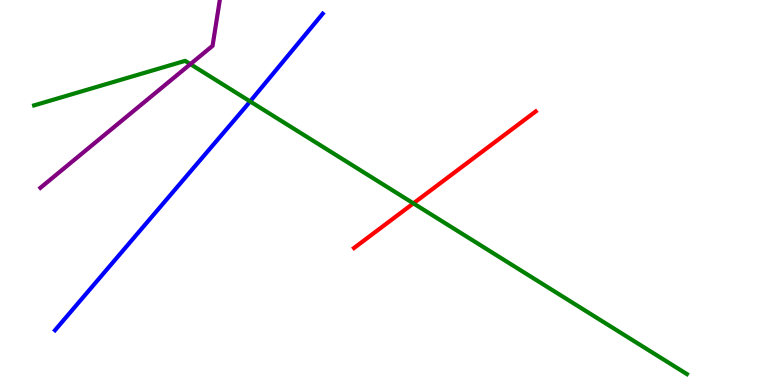[{'lines': ['blue', 'red'], 'intersections': []}, {'lines': ['green', 'red'], 'intersections': [{'x': 5.33, 'y': 4.72}]}, {'lines': ['purple', 'red'], 'intersections': []}, {'lines': ['blue', 'green'], 'intersections': [{'x': 3.23, 'y': 7.37}]}, {'lines': ['blue', 'purple'], 'intersections': []}, {'lines': ['green', 'purple'], 'intersections': [{'x': 2.46, 'y': 8.33}]}]